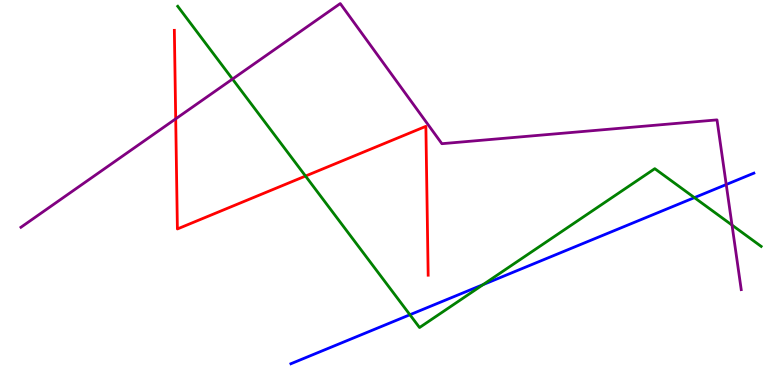[{'lines': ['blue', 'red'], 'intersections': []}, {'lines': ['green', 'red'], 'intersections': [{'x': 3.94, 'y': 5.43}]}, {'lines': ['purple', 'red'], 'intersections': [{'x': 2.27, 'y': 6.91}]}, {'lines': ['blue', 'green'], 'intersections': [{'x': 5.29, 'y': 1.82}, {'x': 6.23, 'y': 2.61}, {'x': 8.96, 'y': 4.87}]}, {'lines': ['blue', 'purple'], 'intersections': [{'x': 9.37, 'y': 5.21}]}, {'lines': ['green', 'purple'], 'intersections': [{'x': 3.0, 'y': 7.95}, {'x': 9.45, 'y': 4.15}]}]